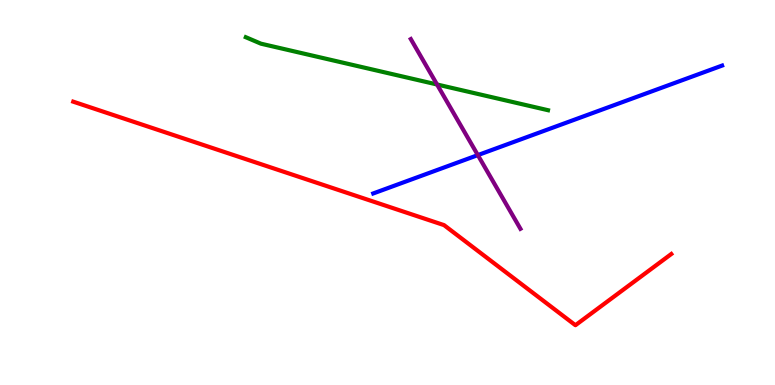[{'lines': ['blue', 'red'], 'intersections': []}, {'lines': ['green', 'red'], 'intersections': []}, {'lines': ['purple', 'red'], 'intersections': []}, {'lines': ['blue', 'green'], 'intersections': []}, {'lines': ['blue', 'purple'], 'intersections': [{'x': 6.17, 'y': 5.97}]}, {'lines': ['green', 'purple'], 'intersections': [{'x': 5.64, 'y': 7.81}]}]